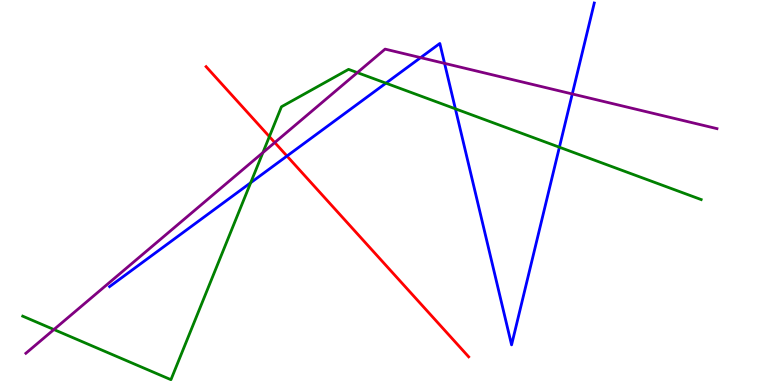[{'lines': ['blue', 'red'], 'intersections': [{'x': 3.7, 'y': 5.95}]}, {'lines': ['green', 'red'], 'intersections': [{'x': 3.48, 'y': 6.45}]}, {'lines': ['purple', 'red'], 'intersections': [{'x': 3.55, 'y': 6.3}]}, {'lines': ['blue', 'green'], 'intersections': [{'x': 3.23, 'y': 5.25}, {'x': 4.98, 'y': 7.84}, {'x': 5.88, 'y': 7.17}, {'x': 7.22, 'y': 6.18}]}, {'lines': ['blue', 'purple'], 'intersections': [{'x': 5.43, 'y': 8.5}, {'x': 5.74, 'y': 8.35}, {'x': 7.38, 'y': 7.56}]}, {'lines': ['green', 'purple'], 'intersections': [{'x': 0.696, 'y': 1.44}, {'x': 3.39, 'y': 6.04}, {'x': 4.61, 'y': 8.11}]}]